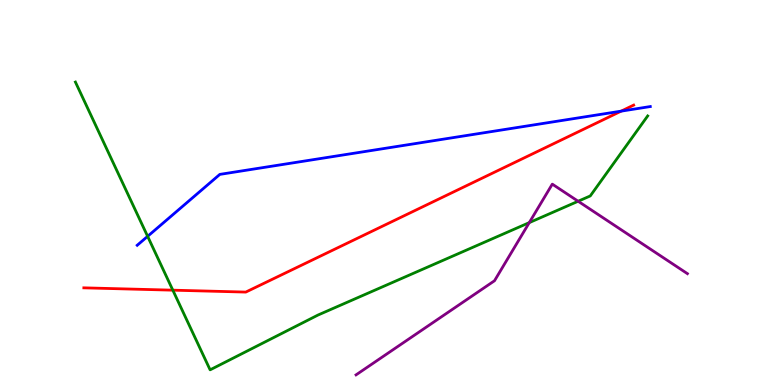[{'lines': ['blue', 'red'], 'intersections': [{'x': 8.01, 'y': 7.11}]}, {'lines': ['green', 'red'], 'intersections': [{'x': 2.23, 'y': 2.46}]}, {'lines': ['purple', 'red'], 'intersections': []}, {'lines': ['blue', 'green'], 'intersections': [{'x': 1.9, 'y': 3.86}]}, {'lines': ['blue', 'purple'], 'intersections': []}, {'lines': ['green', 'purple'], 'intersections': [{'x': 6.83, 'y': 4.22}, {'x': 7.46, 'y': 4.77}]}]